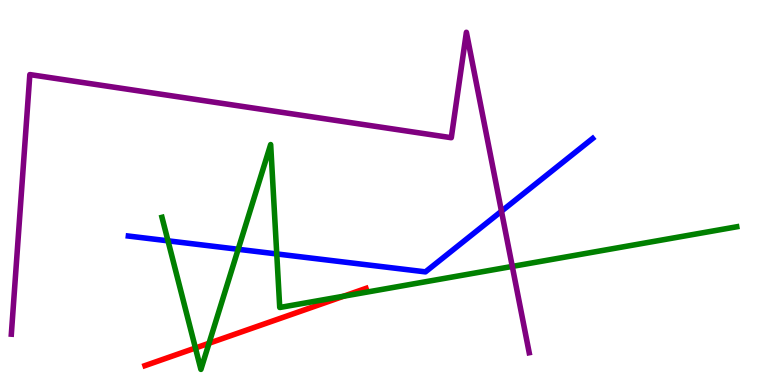[{'lines': ['blue', 'red'], 'intersections': []}, {'lines': ['green', 'red'], 'intersections': [{'x': 2.52, 'y': 0.961}, {'x': 2.7, 'y': 1.08}, {'x': 4.43, 'y': 2.31}]}, {'lines': ['purple', 'red'], 'intersections': []}, {'lines': ['blue', 'green'], 'intersections': [{'x': 2.17, 'y': 3.74}, {'x': 3.07, 'y': 3.53}, {'x': 3.57, 'y': 3.4}]}, {'lines': ['blue', 'purple'], 'intersections': [{'x': 6.47, 'y': 4.51}]}, {'lines': ['green', 'purple'], 'intersections': [{'x': 6.61, 'y': 3.08}]}]